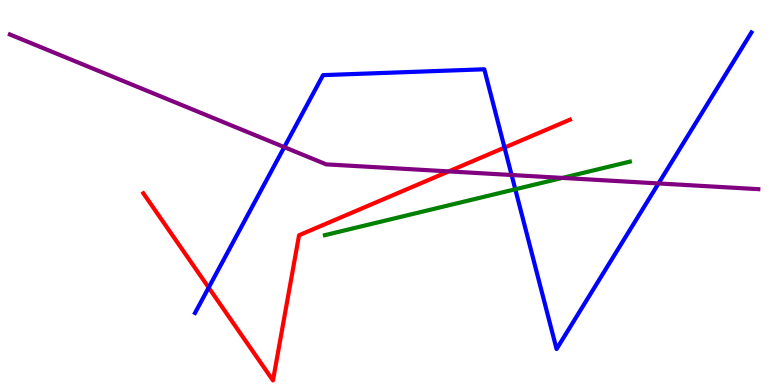[{'lines': ['blue', 'red'], 'intersections': [{'x': 2.69, 'y': 2.53}, {'x': 6.51, 'y': 6.17}]}, {'lines': ['green', 'red'], 'intersections': []}, {'lines': ['purple', 'red'], 'intersections': [{'x': 5.79, 'y': 5.55}]}, {'lines': ['blue', 'green'], 'intersections': [{'x': 6.65, 'y': 5.08}]}, {'lines': ['blue', 'purple'], 'intersections': [{'x': 3.67, 'y': 6.18}, {'x': 6.6, 'y': 5.45}, {'x': 8.5, 'y': 5.24}]}, {'lines': ['green', 'purple'], 'intersections': [{'x': 7.26, 'y': 5.38}]}]